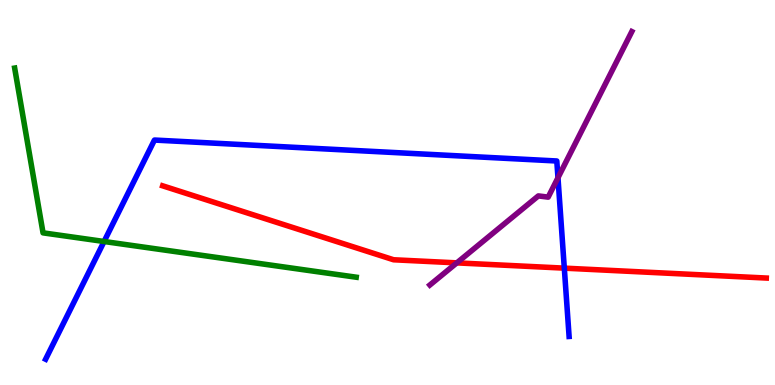[{'lines': ['blue', 'red'], 'intersections': [{'x': 7.28, 'y': 3.04}]}, {'lines': ['green', 'red'], 'intersections': []}, {'lines': ['purple', 'red'], 'intersections': [{'x': 5.89, 'y': 3.17}]}, {'lines': ['blue', 'green'], 'intersections': [{'x': 1.34, 'y': 3.73}]}, {'lines': ['blue', 'purple'], 'intersections': [{'x': 7.2, 'y': 5.38}]}, {'lines': ['green', 'purple'], 'intersections': []}]